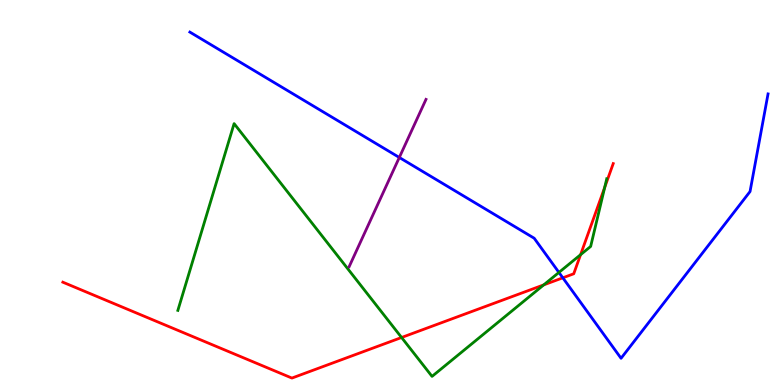[{'lines': ['blue', 'red'], 'intersections': [{'x': 7.26, 'y': 2.78}]}, {'lines': ['green', 'red'], 'intersections': [{'x': 5.18, 'y': 1.23}, {'x': 7.02, 'y': 2.6}, {'x': 7.49, 'y': 3.38}, {'x': 7.8, 'y': 5.13}]}, {'lines': ['purple', 'red'], 'intersections': []}, {'lines': ['blue', 'green'], 'intersections': [{'x': 7.21, 'y': 2.92}]}, {'lines': ['blue', 'purple'], 'intersections': [{'x': 5.15, 'y': 5.91}]}, {'lines': ['green', 'purple'], 'intersections': []}]